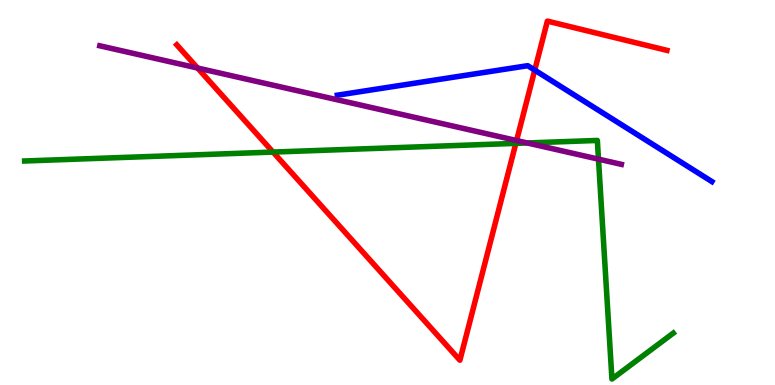[{'lines': ['blue', 'red'], 'intersections': [{'x': 6.9, 'y': 8.18}]}, {'lines': ['green', 'red'], 'intersections': [{'x': 3.52, 'y': 6.05}, {'x': 6.66, 'y': 6.28}]}, {'lines': ['purple', 'red'], 'intersections': [{'x': 2.55, 'y': 8.23}, {'x': 6.67, 'y': 6.35}]}, {'lines': ['blue', 'green'], 'intersections': []}, {'lines': ['blue', 'purple'], 'intersections': []}, {'lines': ['green', 'purple'], 'intersections': [{'x': 6.8, 'y': 6.29}, {'x': 7.72, 'y': 5.87}]}]